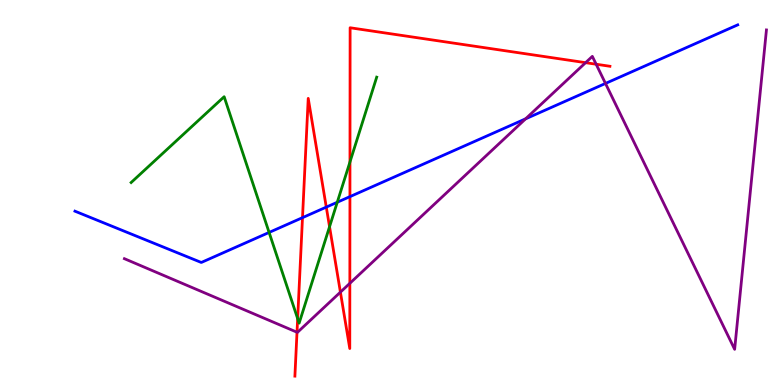[{'lines': ['blue', 'red'], 'intersections': [{'x': 3.9, 'y': 4.35}, {'x': 4.21, 'y': 4.62}, {'x': 4.52, 'y': 4.89}]}, {'lines': ['green', 'red'], 'intersections': [{'x': 3.84, 'y': 1.72}, {'x': 4.25, 'y': 4.11}, {'x': 4.52, 'y': 5.79}]}, {'lines': ['purple', 'red'], 'intersections': [{'x': 3.83, 'y': 1.37}, {'x': 4.39, 'y': 2.41}, {'x': 4.51, 'y': 2.64}, {'x': 7.56, 'y': 8.37}, {'x': 7.69, 'y': 8.33}]}, {'lines': ['blue', 'green'], 'intersections': [{'x': 3.47, 'y': 3.96}, {'x': 4.35, 'y': 4.75}]}, {'lines': ['blue', 'purple'], 'intersections': [{'x': 6.78, 'y': 6.91}, {'x': 7.81, 'y': 7.83}]}, {'lines': ['green', 'purple'], 'intersections': []}]